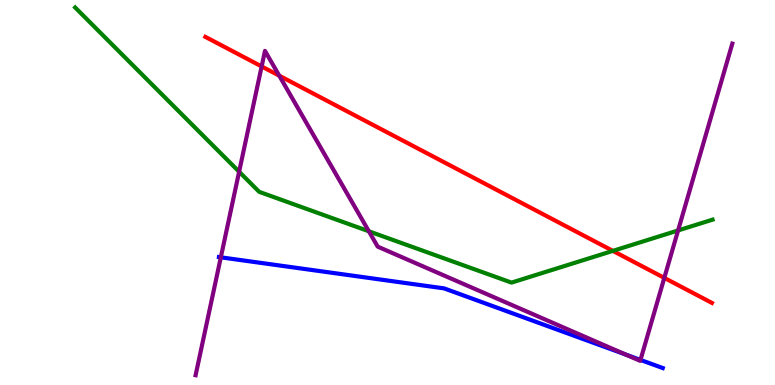[{'lines': ['blue', 'red'], 'intersections': []}, {'lines': ['green', 'red'], 'intersections': [{'x': 7.91, 'y': 3.48}]}, {'lines': ['purple', 'red'], 'intersections': [{'x': 3.38, 'y': 8.27}, {'x': 3.6, 'y': 8.03}, {'x': 8.57, 'y': 2.78}]}, {'lines': ['blue', 'green'], 'intersections': []}, {'lines': ['blue', 'purple'], 'intersections': [{'x': 2.85, 'y': 3.32}, {'x': 8.07, 'y': 0.792}, {'x': 8.26, 'y': 0.651}]}, {'lines': ['green', 'purple'], 'intersections': [{'x': 3.09, 'y': 5.54}, {'x': 4.76, 'y': 3.99}, {'x': 8.75, 'y': 4.01}]}]